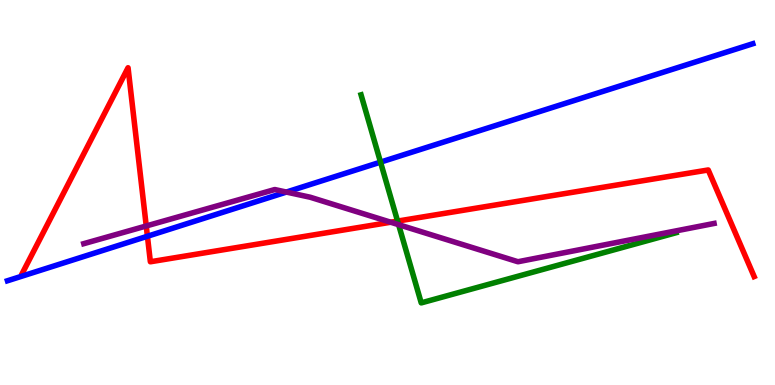[{'lines': ['blue', 'red'], 'intersections': [{'x': 1.9, 'y': 3.86}]}, {'lines': ['green', 'red'], 'intersections': [{'x': 5.13, 'y': 4.26}]}, {'lines': ['purple', 'red'], 'intersections': [{'x': 1.89, 'y': 4.13}, {'x': 5.04, 'y': 4.23}]}, {'lines': ['blue', 'green'], 'intersections': [{'x': 4.91, 'y': 5.79}]}, {'lines': ['blue', 'purple'], 'intersections': [{'x': 3.7, 'y': 5.01}]}, {'lines': ['green', 'purple'], 'intersections': [{'x': 5.14, 'y': 4.16}]}]